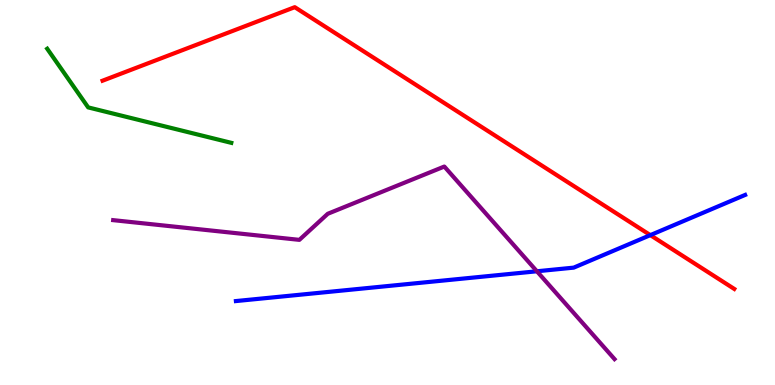[{'lines': ['blue', 'red'], 'intersections': [{'x': 8.39, 'y': 3.89}]}, {'lines': ['green', 'red'], 'intersections': []}, {'lines': ['purple', 'red'], 'intersections': []}, {'lines': ['blue', 'green'], 'intersections': []}, {'lines': ['blue', 'purple'], 'intersections': [{'x': 6.93, 'y': 2.95}]}, {'lines': ['green', 'purple'], 'intersections': []}]